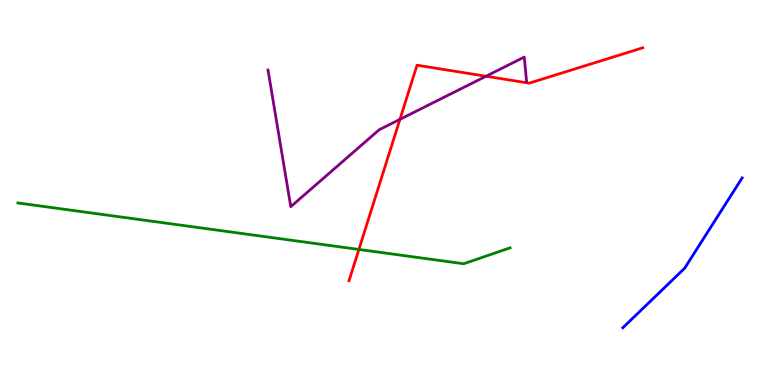[{'lines': ['blue', 'red'], 'intersections': []}, {'lines': ['green', 'red'], 'intersections': [{'x': 4.63, 'y': 3.52}]}, {'lines': ['purple', 'red'], 'intersections': [{'x': 5.16, 'y': 6.9}, {'x': 6.27, 'y': 8.02}]}, {'lines': ['blue', 'green'], 'intersections': []}, {'lines': ['blue', 'purple'], 'intersections': []}, {'lines': ['green', 'purple'], 'intersections': []}]